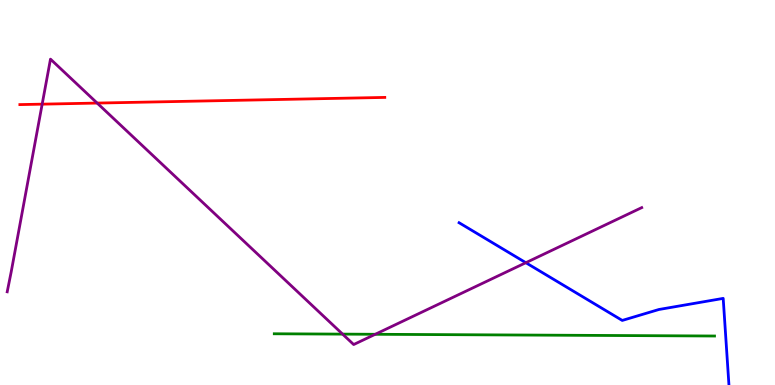[{'lines': ['blue', 'red'], 'intersections': []}, {'lines': ['green', 'red'], 'intersections': []}, {'lines': ['purple', 'red'], 'intersections': [{'x': 0.544, 'y': 7.29}, {'x': 1.25, 'y': 7.32}]}, {'lines': ['blue', 'green'], 'intersections': []}, {'lines': ['blue', 'purple'], 'intersections': [{'x': 6.79, 'y': 3.18}]}, {'lines': ['green', 'purple'], 'intersections': [{'x': 4.42, 'y': 1.32}, {'x': 4.84, 'y': 1.32}]}]